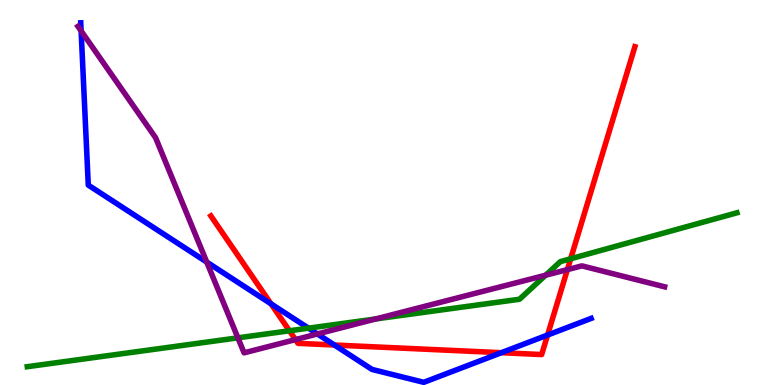[{'lines': ['blue', 'red'], 'intersections': [{'x': 3.5, 'y': 2.11}, {'x': 4.32, 'y': 1.04}, {'x': 6.47, 'y': 0.839}, {'x': 7.07, 'y': 1.3}]}, {'lines': ['green', 'red'], 'intersections': [{'x': 3.73, 'y': 1.41}, {'x': 7.36, 'y': 3.28}]}, {'lines': ['purple', 'red'], 'intersections': [{'x': 3.81, 'y': 1.18}, {'x': 7.32, 'y': 3.0}]}, {'lines': ['blue', 'green'], 'intersections': [{'x': 3.98, 'y': 1.48}]}, {'lines': ['blue', 'purple'], 'intersections': [{'x': 1.05, 'y': 9.2}, {'x': 2.67, 'y': 3.19}, {'x': 4.1, 'y': 1.33}]}, {'lines': ['green', 'purple'], 'intersections': [{'x': 3.07, 'y': 1.23}, {'x': 4.85, 'y': 1.72}, {'x': 7.04, 'y': 2.85}]}]